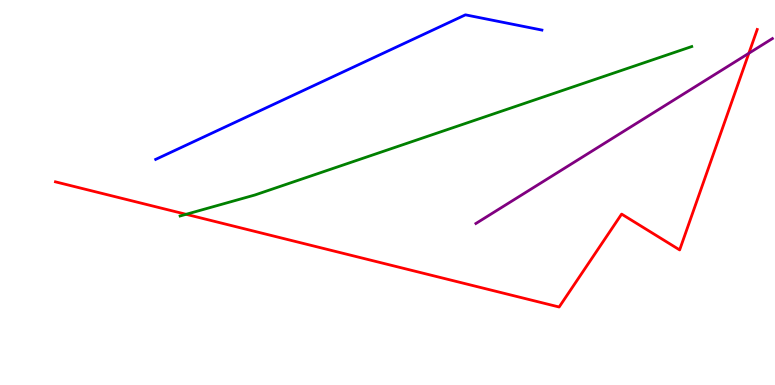[{'lines': ['blue', 'red'], 'intersections': []}, {'lines': ['green', 'red'], 'intersections': [{'x': 2.4, 'y': 4.43}]}, {'lines': ['purple', 'red'], 'intersections': [{'x': 9.66, 'y': 8.62}]}, {'lines': ['blue', 'green'], 'intersections': []}, {'lines': ['blue', 'purple'], 'intersections': []}, {'lines': ['green', 'purple'], 'intersections': []}]